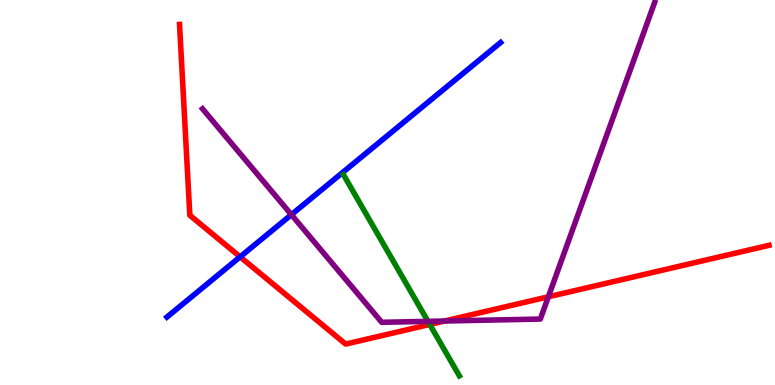[{'lines': ['blue', 'red'], 'intersections': [{'x': 3.1, 'y': 3.33}]}, {'lines': ['green', 'red'], 'intersections': [{'x': 5.55, 'y': 1.57}]}, {'lines': ['purple', 'red'], 'intersections': [{'x': 5.74, 'y': 1.66}, {'x': 7.08, 'y': 2.29}]}, {'lines': ['blue', 'green'], 'intersections': []}, {'lines': ['blue', 'purple'], 'intersections': [{'x': 3.76, 'y': 4.42}]}, {'lines': ['green', 'purple'], 'intersections': [{'x': 5.52, 'y': 1.65}]}]